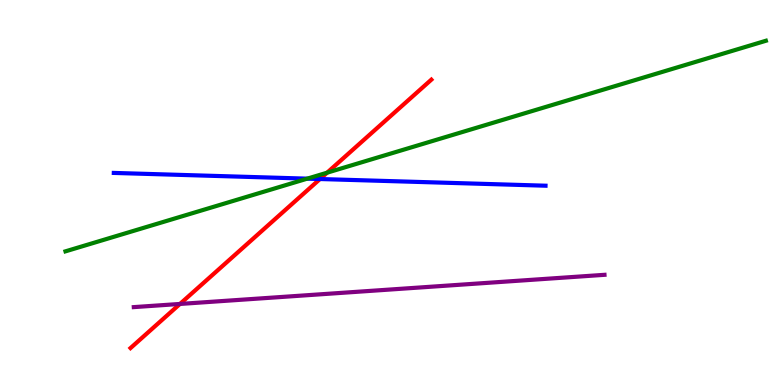[{'lines': ['blue', 'red'], 'intersections': [{'x': 4.13, 'y': 5.35}]}, {'lines': ['green', 'red'], 'intersections': [{'x': 4.22, 'y': 5.51}]}, {'lines': ['purple', 'red'], 'intersections': [{'x': 2.32, 'y': 2.11}]}, {'lines': ['blue', 'green'], 'intersections': [{'x': 3.96, 'y': 5.36}]}, {'lines': ['blue', 'purple'], 'intersections': []}, {'lines': ['green', 'purple'], 'intersections': []}]